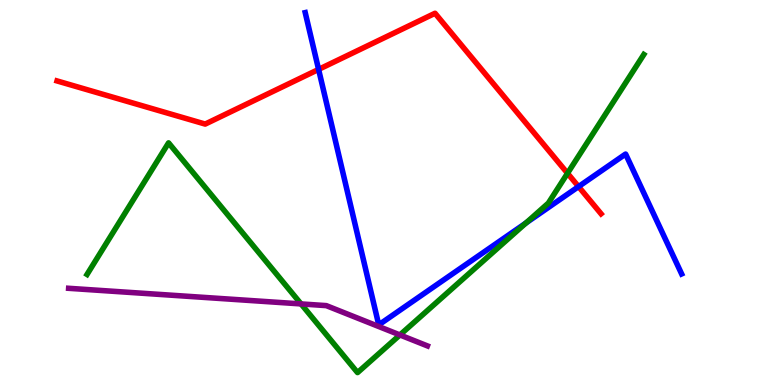[{'lines': ['blue', 'red'], 'intersections': [{'x': 4.11, 'y': 8.2}, {'x': 7.47, 'y': 5.15}]}, {'lines': ['green', 'red'], 'intersections': [{'x': 7.32, 'y': 5.5}]}, {'lines': ['purple', 'red'], 'intersections': []}, {'lines': ['blue', 'green'], 'intersections': [{'x': 6.79, 'y': 4.21}]}, {'lines': ['blue', 'purple'], 'intersections': []}, {'lines': ['green', 'purple'], 'intersections': [{'x': 3.88, 'y': 2.11}, {'x': 5.16, 'y': 1.3}]}]